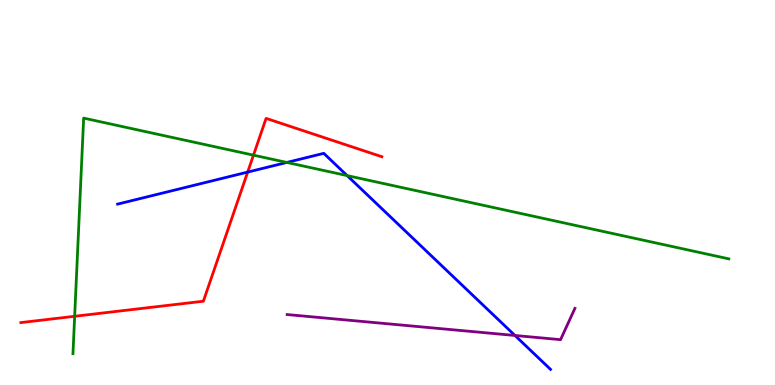[{'lines': ['blue', 'red'], 'intersections': [{'x': 3.2, 'y': 5.53}]}, {'lines': ['green', 'red'], 'intersections': [{'x': 0.963, 'y': 1.78}, {'x': 3.27, 'y': 5.97}]}, {'lines': ['purple', 'red'], 'intersections': []}, {'lines': ['blue', 'green'], 'intersections': [{'x': 3.7, 'y': 5.78}, {'x': 4.48, 'y': 5.44}]}, {'lines': ['blue', 'purple'], 'intersections': [{'x': 6.64, 'y': 1.29}]}, {'lines': ['green', 'purple'], 'intersections': []}]